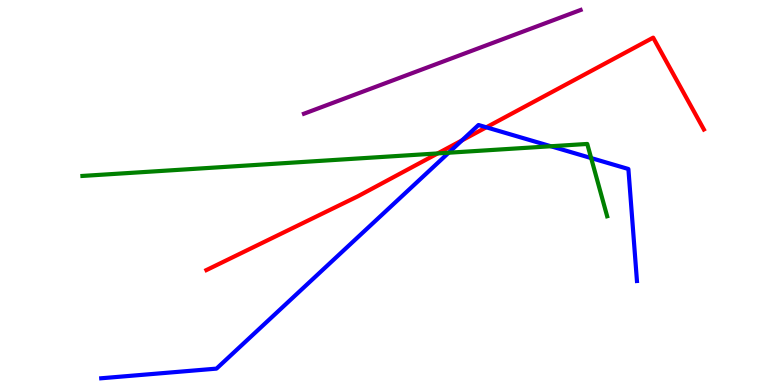[{'lines': ['blue', 'red'], 'intersections': [{'x': 5.96, 'y': 6.35}, {'x': 6.27, 'y': 6.69}]}, {'lines': ['green', 'red'], 'intersections': [{'x': 5.65, 'y': 6.01}]}, {'lines': ['purple', 'red'], 'intersections': []}, {'lines': ['blue', 'green'], 'intersections': [{'x': 5.79, 'y': 6.03}, {'x': 7.11, 'y': 6.2}, {'x': 7.63, 'y': 5.89}]}, {'lines': ['blue', 'purple'], 'intersections': []}, {'lines': ['green', 'purple'], 'intersections': []}]